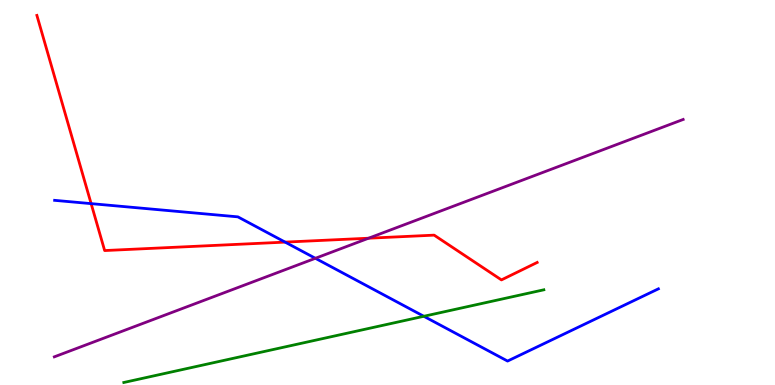[{'lines': ['blue', 'red'], 'intersections': [{'x': 1.18, 'y': 4.71}, {'x': 3.68, 'y': 3.71}]}, {'lines': ['green', 'red'], 'intersections': []}, {'lines': ['purple', 'red'], 'intersections': [{'x': 4.76, 'y': 3.81}]}, {'lines': ['blue', 'green'], 'intersections': [{'x': 5.47, 'y': 1.78}]}, {'lines': ['blue', 'purple'], 'intersections': [{'x': 4.07, 'y': 3.29}]}, {'lines': ['green', 'purple'], 'intersections': []}]